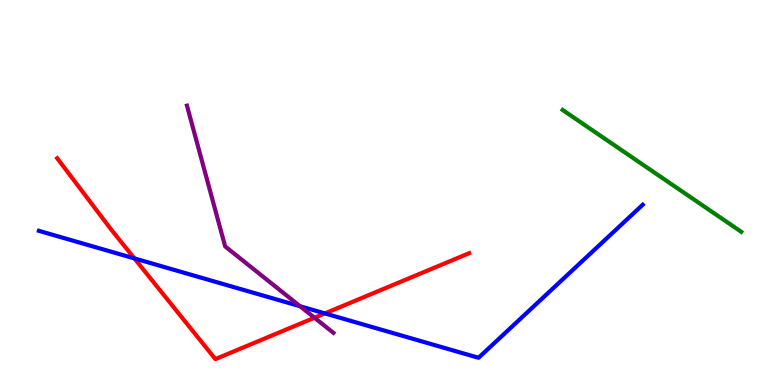[{'lines': ['blue', 'red'], 'intersections': [{'x': 1.73, 'y': 3.29}, {'x': 4.19, 'y': 1.86}]}, {'lines': ['green', 'red'], 'intersections': []}, {'lines': ['purple', 'red'], 'intersections': [{'x': 4.06, 'y': 1.75}]}, {'lines': ['blue', 'green'], 'intersections': []}, {'lines': ['blue', 'purple'], 'intersections': [{'x': 3.87, 'y': 2.05}]}, {'lines': ['green', 'purple'], 'intersections': []}]